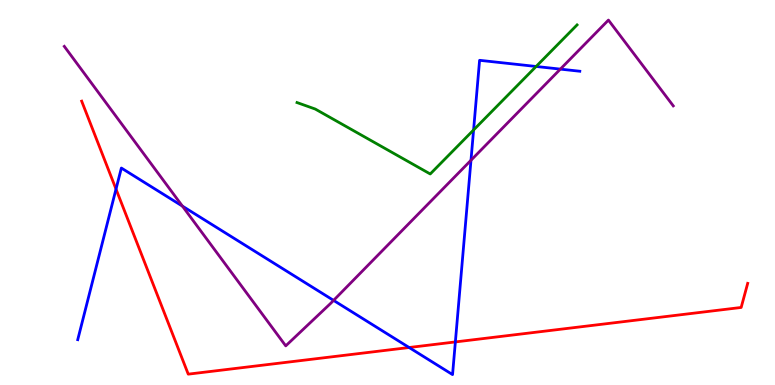[{'lines': ['blue', 'red'], 'intersections': [{'x': 1.5, 'y': 5.09}, {'x': 5.28, 'y': 0.974}, {'x': 5.88, 'y': 1.12}]}, {'lines': ['green', 'red'], 'intersections': []}, {'lines': ['purple', 'red'], 'intersections': []}, {'lines': ['blue', 'green'], 'intersections': [{'x': 6.11, 'y': 6.62}, {'x': 6.92, 'y': 8.27}]}, {'lines': ['blue', 'purple'], 'intersections': [{'x': 2.35, 'y': 4.65}, {'x': 4.3, 'y': 2.2}, {'x': 6.08, 'y': 5.84}, {'x': 7.23, 'y': 8.2}]}, {'lines': ['green', 'purple'], 'intersections': []}]